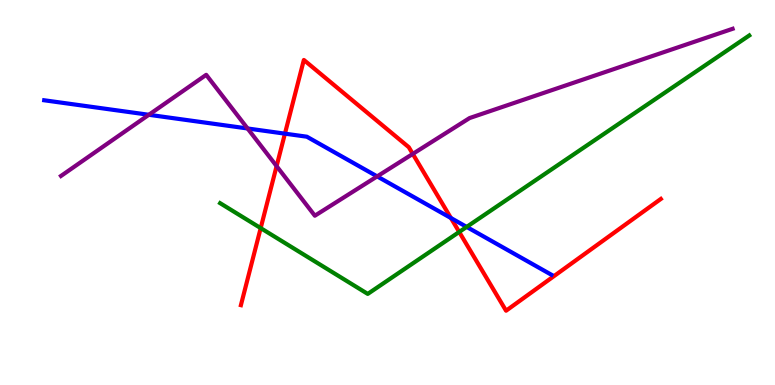[{'lines': ['blue', 'red'], 'intersections': [{'x': 3.68, 'y': 6.53}, {'x': 5.82, 'y': 4.34}]}, {'lines': ['green', 'red'], 'intersections': [{'x': 3.36, 'y': 4.08}, {'x': 5.93, 'y': 3.98}]}, {'lines': ['purple', 'red'], 'intersections': [{'x': 3.57, 'y': 5.69}, {'x': 5.33, 'y': 6.0}]}, {'lines': ['blue', 'green'], 'intersections': [{'x': 6.02, 'y': 4.11}]}, {'lines': ['blue', 'purple'], 'intersections': [{'x': 1.92, 'y': 7.02}, {'x': 3.19, 'y': 6.66}, {'x': 4.87, 'y': 5.42}]}, {'lines': ['green', 'purple'], 'intersections': []}]